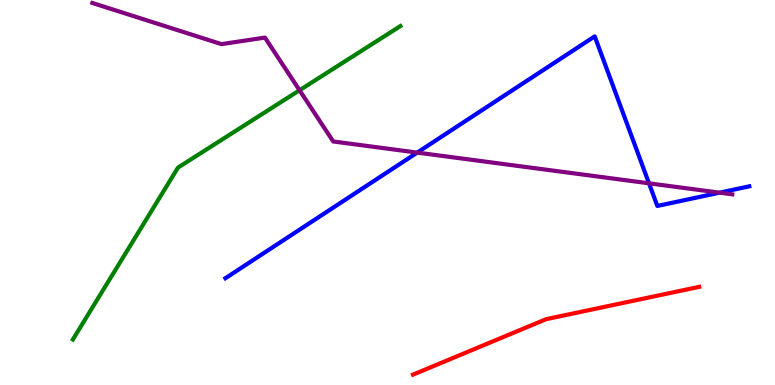[{'lines': ['blue', 'red'], 'intersections': []}, {'lines': ['green', 'red'], 'intersections': []}, {'lines': ['purple', 'red'], 'intersections': []}, {'lines': ['blue', 'green'], 'intersections': []}, {'lines': ['blue', 'purple'], 'intersections': [{'x': 5.38, 'y': 6.04}, {'x': 8.37, 'y': 5.24}, {'x': 9.28, 'y': 5.0}]}, {'lines': ['green', 'purple'], 'intersections': [{'x': 3.87, 'y': 7.66}]}]